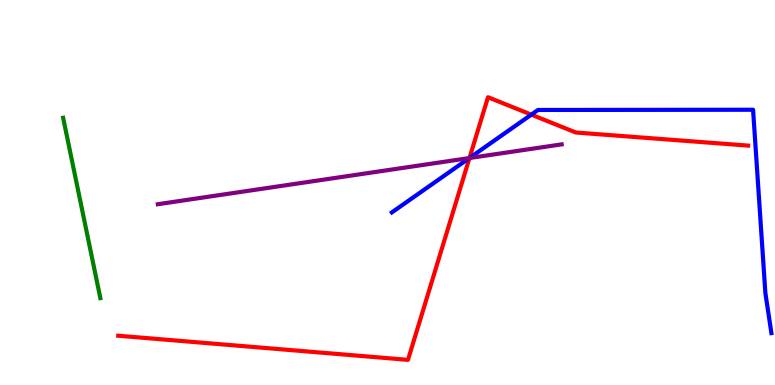[{'lines': ['blue', 'red'], 'intersections': [{'x': 6.06, 'y': 5.9}, {'x': 6.86, 'y': 7.02}]}, {'lines': ['green', 'red'], 'intersections': []}, {'lines': ['purple', 'red'], 'intersections': [{'x': 6.06, 'y': 5.9}]}, {'lines': ['blue', 'green'], 'intersections': []}, {'lines': ['blue', 'purple'], 'intersections': [{'x': 6.06, 'y': 5.89}]}, {'lines': ['green', 'purple'], 'intersections': []}]